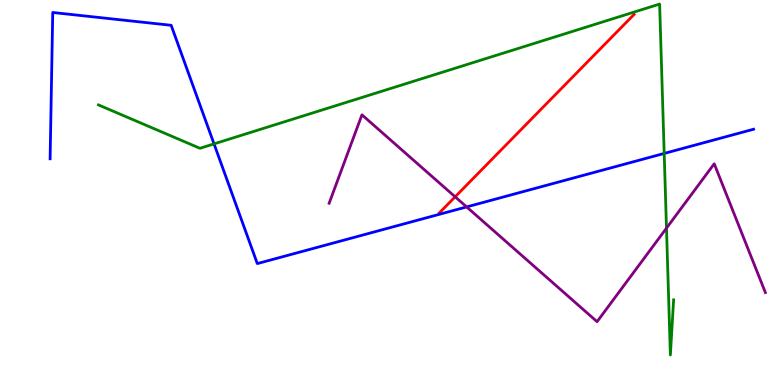[{'lines': ['blue', 'red'], 'intersections': []}, {'lines': ['green', 'red'], 'intersections': []}, {'lines': ['purple', 'red'], 'intersections': [{'x': 5.87, 'y': 4.89}]}, {'lines': ['blue', 'green'], 'intersections': [{'x': 2.76, 'y': 6.26}, {'x': 8.57, 'y': 6.01}]}, {'lines': ['blue', 'purple'], 'intersections': [{'x': 6.02, 'y': 4.63}]}, {'lines': ['green', 'purple'], 'intersections': [{'x': 8.6, 'y': 4.07}]}]